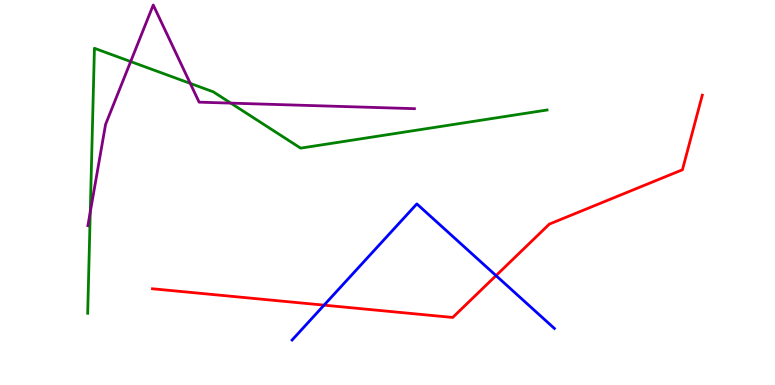[{'lines': ['blue', 'red'], 'intersections': [{'x': 4.18, 'y': 2.07}, {'x': 6.4, 'y': 2.84}]}, {'lines': ['green', 'red'], 'intersections': []}, {'lines': ['purple', 'red'], 'intersections': []}, {'lines': ['blue', 'green'], 'intersections': []}, {'lines': ['blue', 'purple'], 'intersections': []}, {'lines': ['green', 'purple'], 'intersections': [{'x': 1.16, 'y': 4.49}, {'x': 1.69, 'y': 8.4}, {'x': 2.45, 'y': 7.83}, {'x': 2.98, 'y': 7.32}]}]